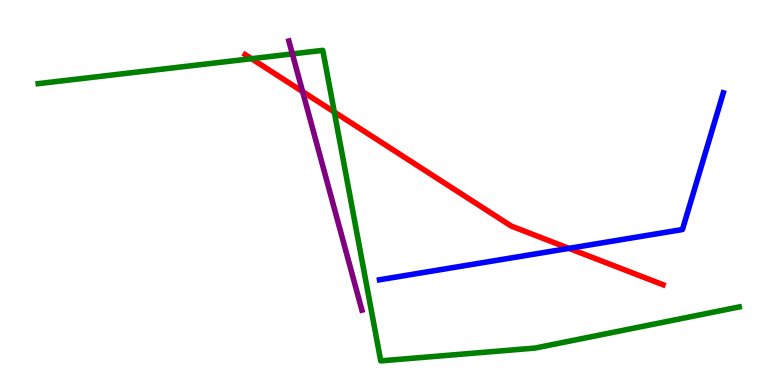[{'lines': ['blue', 'red'], 'intersections': [{'x': 7.34, 'y': 3.55}]}, {'lines': ['green', 'red'], 'intersections': [{'x': 3.25, 'y': 8.48}, {'x': 4.31, 'y': 7.09}]}, {'lines': ['purple', 'red'], 'intersections': [{'x': 3.9, 'y': 7.62}]}, {'lines': ['blue', 'green'], 'intersections': []}, {'lines': ['blue', 'purple'], 'intersections': []}, {'lines': ['green', 'purple'], 'intersections': [{'x': 3.77, 'y': 8.6}]}]